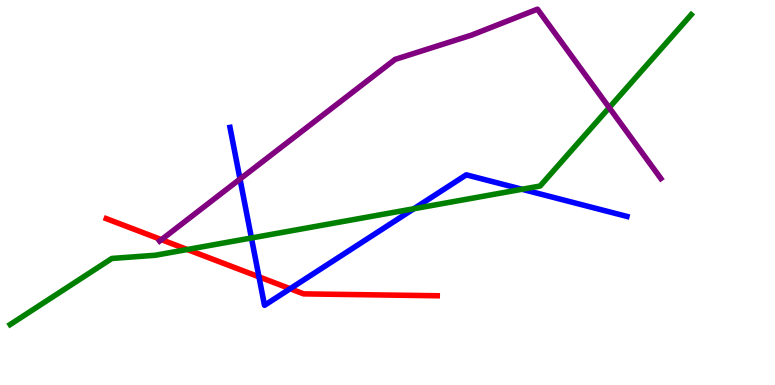[{'lines': ['blue', 'red'], 'intersections': [{'x': 3.34, 'y': 2.81}, {'x': 3.74, 'y': 2.5}]}, {'lines': ['green', 'red'], 'intersections': [{'x': 2.42, 'y': 3.52}]}, {'lines': ['purple', 'red'], 'intersections': [{'x': 2.08, 'y': 3.78}]}, {'lines': ['blue', 'green'], 'intersections': [{'x': 3.24, 'y': 3.82}, {'x': 5.34, 'y': 4.58}, {'x': 6.74, 'y': 5.08}]}, {'lines': ['blue', 'purple'], 'intersections': [{'x': 3.1, 'y': 5.35}]}, {'lines': ['green', 'purple'], 'intersections': [{'x': 7.86, 'y': 7.2}]}]